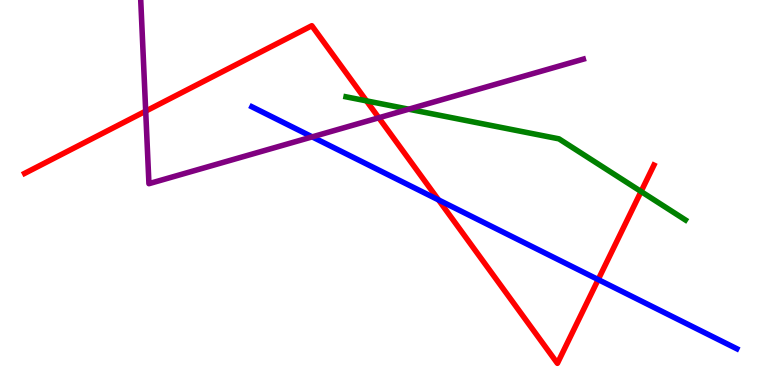[{'lines': ['blue', 'red'], 'intersections': [{'x': 5.66, 'y': 4.81}, {'x': 7.72, 'y': 2.74}]}, {'lines': ['green', 'red'], 'intersections': [{'x': 4.73, 'y': 7.38}, {'x': 8.27, 'y': 5.03}]}, {'lines': ['purple', 'red'], 'intersections': [{'x': 1.88, 'y': 7.11}, {'x': 4.89, 'y': 6.94}]}, {'lines': ['blue', 'green'], 'intersections': []}, {'lines': ['blue', 'purple'], 'intersections': [{'x': 4.03, 'y': 6.44}]}, {'lines': ['green', 'purple'], 'intersections': [{'x': 5.27, 'y': 7.16}]}]